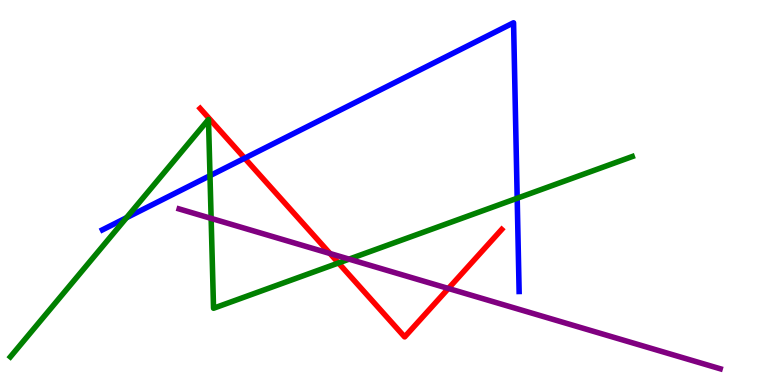[{'lines': ['blue', 'red'], 'intersections': [{'x': 3.16, 'y': 5.89}]}, {'lines': ['green', 'red'], 'intersections': [{'x': 4.37, 'y': 3.17}]}, {'lines': ['purple', 'red'], 'intersections': [{'x': 4.26, 'y': 3.42}, {'x': 5.79, 'y': 2.51}]}, {'lines': ['blue', 'green'], 'intersections': [{'x': 1.63, 'y': 4.34}, {'x': 2.71, 'y': 5.44}, {'x': 6.67, 'y': 4.85}]}, {'lines': ['blue', 'purple'], 'intersections': []}, {'lines': ['green', 'purple'], 'intersections': [{'x': 2.72, 'y': 4.33}, {'x': 4.5, 'y': 3.27}]}]